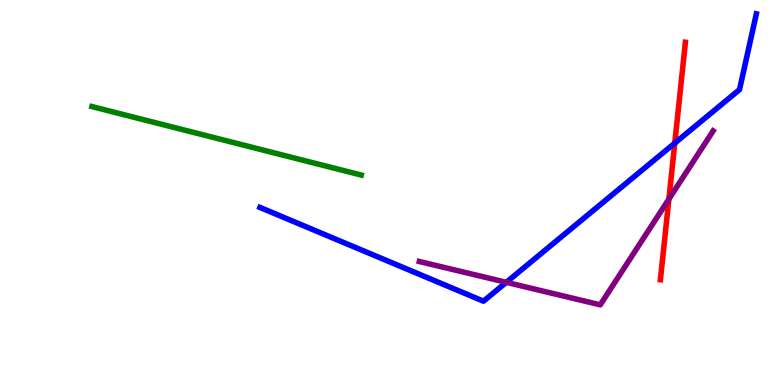[{'lines': ['blue', 'red'], 'intersections': [{'x': 8.71, 'y': 6.28}]}, {'lines': ['green', 'red'], 'intersections': []}, {'lines': ['purple', 'red'], 'intersections': [{'x': 8.63, 'y': 4.83}]}, {'lines': ['blue', 'green'], 'intersections': []}, {'lines': ['blue', 'purple'], 'intersections': [{'x': 6.53, 'y': 2.67}]}, {'lines': ['green', 'purple'], 'intersections': []}]